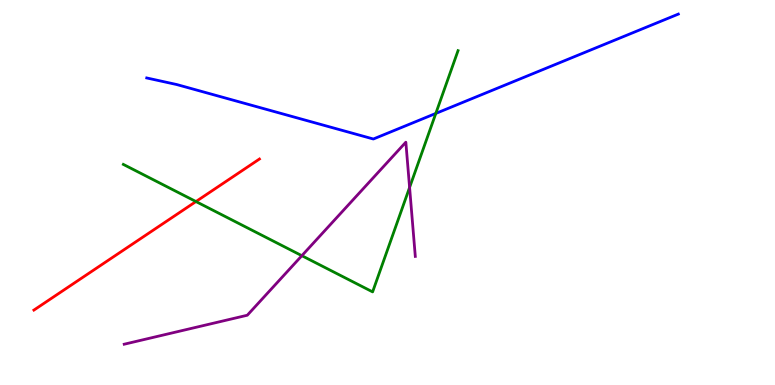[{'lines': ['blue', 'red'], 'intersections': []}, {'lines': ['green', 'red'], 'intersections': [{'x': 2.53, 'y': 4.77}]}, {'lines': ['purple', 'red'], 'intersections': []}, {'lines': ['blue', 'green'], 'intersections': [{'x': 5.62, 'y': 7.05}]}, {'lines': ['blue', 'purple'], 'intersections': []}, {'lines': ['green', 'purple'], 'intersections': [{'x': 3.89, 'y': 3.36}, {'x': 5.29, 'y': 5.13}]}]